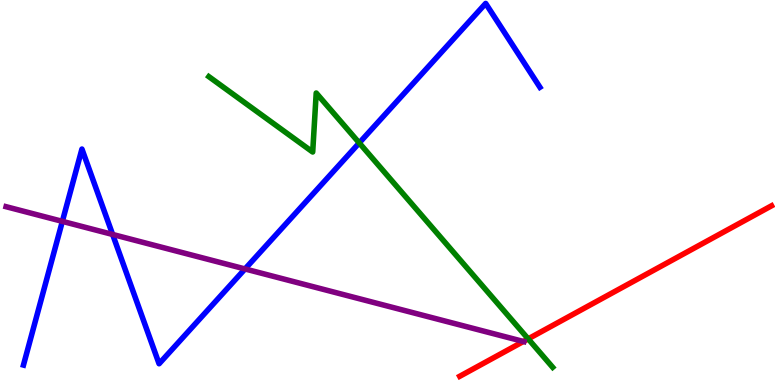[{'lines': ['blue', 'red'], 'intersections': []}, {'lines': ['green', 'red'], 'intersections': [{'x': 6.82, 'y': 1.2}]}, {'lines': ['purple', 'red'], 'intersections': [{'x': 6.75, 'y': 1.13}]}, {'lines': ['blue', 'green'], 'intersections': [{'x': 4.64, 'y': 6.29}]}, {'lines': ['blue', 'purple'], 'intersections': [{'x': 0.805, 'y': 4.25}, {'x': 1.45, 'y': 3.91}, {'x': 3.16, 'y': 3.01}]}, {'lines': ['green', 'purple'], 'intersections': []}]